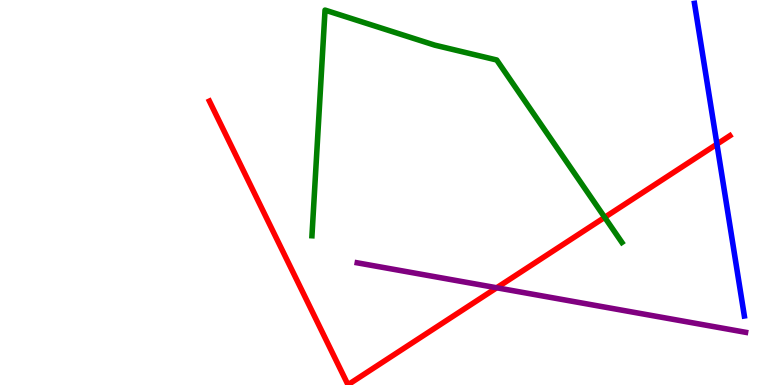[{'lines': ['blue', 'red'], 'intersections': [{'x': 9.25, 'y': 6.26}]}, {'lines': ['green', 'red'], 'intersections': [{'x': 7.8, 'y': 4.35}]}, {'lines': ['purple', 'red'], 'intersections': [{'x': 6.41, 'y': 2.53}]}, {'lines': ['blue', 'green'], 'intersections': []}, {'lines': ['blue', 'purple'], 'intersections': []}, {'lines': ['green', 'purple'], 'intersections': []}]